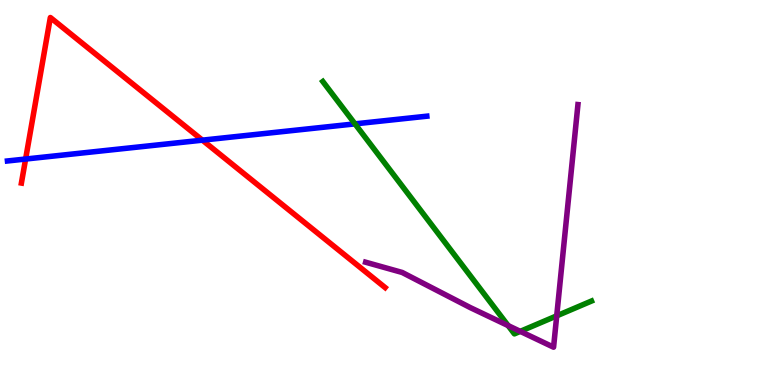[{'lines': ['blue', 'red'], 'intersections': [{'x': 0.33, 'y': 5.87}, {'x': 2.61, 'y': 6.36}]}, {'lines': ['green', 'red'], 'intersections': []}, {'lines': ['purple', 'red'], 'intersections': []}, {'lines': ['blue', 'green'], 'intersections': [{'x': 4.58, 'y': 6.78}]}, {'lines': ['blue', 'purple'], 'intersections': []}, {'lines': ['green', 'purple'], 'intersections': [{'x': 6.56, 'y': 1.54}, {'x': 6.71, 'y': 1.39}, {'x': 7.18, 'y': 1.8}]}]